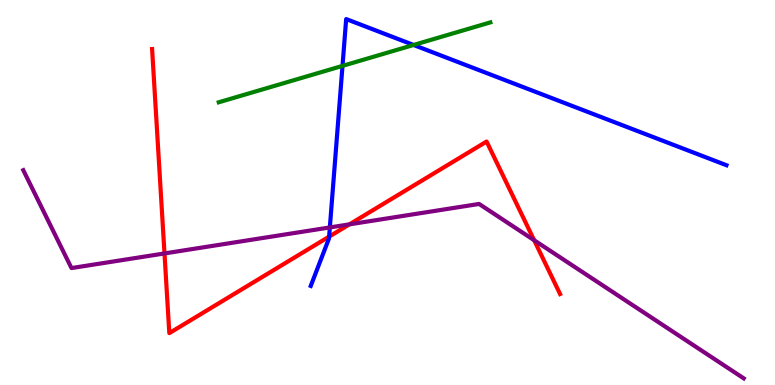[{'lines': ['blue', 'red'], 'intersections': [{'x': 4.25, 'y': 3.85}]}, {'lines': ['green', 'red'], 'intersections': []}, {'lines': ['purple', 'red'], 'intersections': [{'x': 2.12, 'y': 3.42}, {'x': 4.51, 'y': 4.17}, {'x': 6.89, 'y': 3.76}]}, {'lines': ['blue', 'green'], 'intersections': [{'x': 4.42, 'y': 8.29}, {'x': 5.34, 'y': 8.83}]}, {'lines': ['blue', 'purple'], 'intersections': [{'x': 4.26, 'y': 4.09}]}, {'lines': ['green', 'purple'], 'intersections': []}]